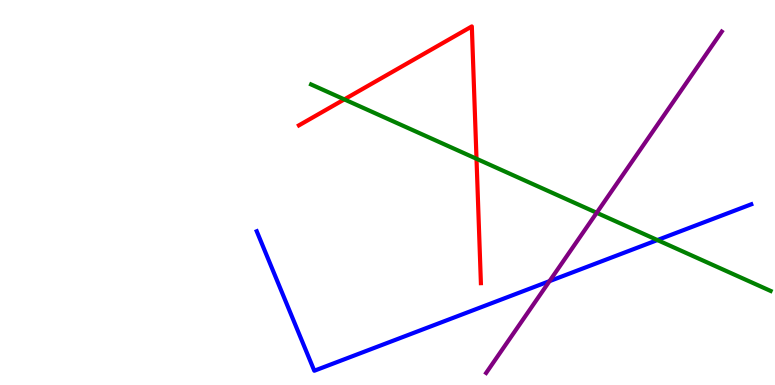[{'lines': ['blue', 'red'], 'intersections': []}, {'lines': ['green', 'red'], 'intersections': [{'x': 4.44, 'y': 7.42}, {'x': 6.15, 'y': 5.88}]}, {'lines': ['purple', 'red'], 'intersections': []}, {'lines': ['blue', 'green'], 'intersections': [{'x': 8.48, 'y': 3.76}]}, {'lines': ['blue', 'purple'], 'intersections': [{'x': 7.09, 'y': 2.7}]}, {'lines': ['green', 'purple'], 'intersections': [{'x': 7.7, 'y': 4.47}]}]